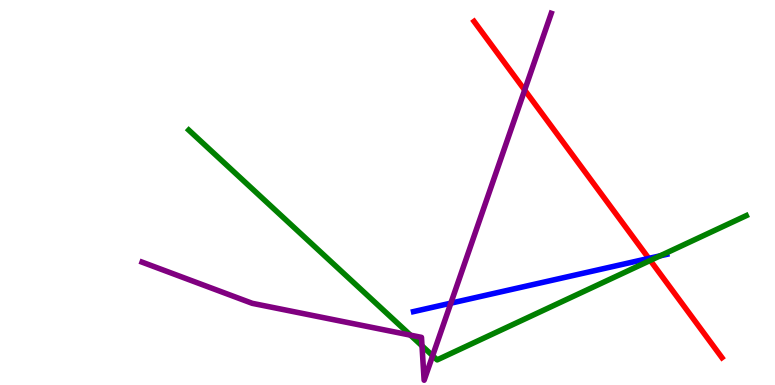[{'lines': ['blue', 'red'], 'intersections': [{'x': 8.37, 'y': 3.29}]}, {'lines': ['green', 'red'], 'intersections': [{'x': 8.39, 'y': 3.24}]}, {'lines': ['purple', 'red'], 'intersections': [{'x': 6.77, 'y': 7.66}]}, {'lines': ['blue', 'green'], 'intersections': [{'x': 8.52, 'y': 3.35}]}, {'lines': ['blue', 'purple'], 'intersections': [{'x': 5.82, 'y': 2.13}]}, {'lines': ['green', 'purple'], 'intersections': [{'x': 5.3, 'y': 1.29}, {'x': 5.45, 'y': 1.02}, {'x': 5.58, 'y': 0.761}]}]